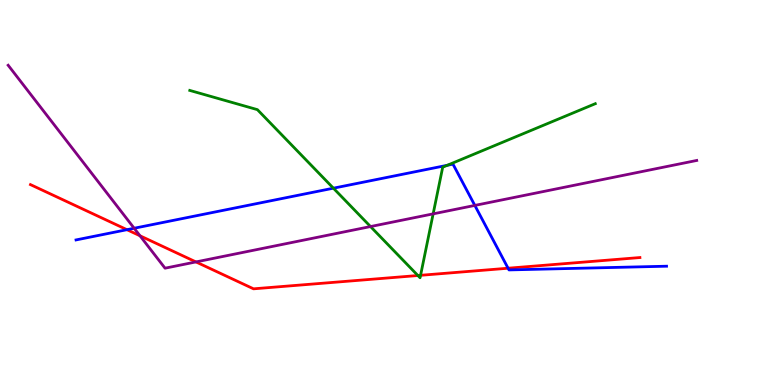[{'lines': ['blue', 'red'], 'intersections': [{'x': 1.64, 'y': 4.03}, {'x': 6.56, 'y': 3.03}]}, {'lines': ['green', 'red'], 'intersections': [{'x': 5.39, 'y': 2.84}, {'x': 5.43, 'y': 2.85}]}, {'lines': ['purple', 'red'], 'intersections': [{'x': 1.81, 'y': 3.88}, {'x': 2.53, 'y': 3.2}]}, {'lines': ['blue', 'green'], 'intersections': [{'x': 4.3, 'y': 5.11}, {'x': 5.77, 'y': 5.71}]}, {'lines': ['blue', 'purple'], 'intersections': [{'x': 1.73, 'y': 4.07}, {'x': 6.13, 'y': 4.66}]}, {'lines': ['green', 'purple'], 'intersections': [{'x': 4.78, 'y': 4.12}, {'x': 5.59, 'y': 4.45}]}]